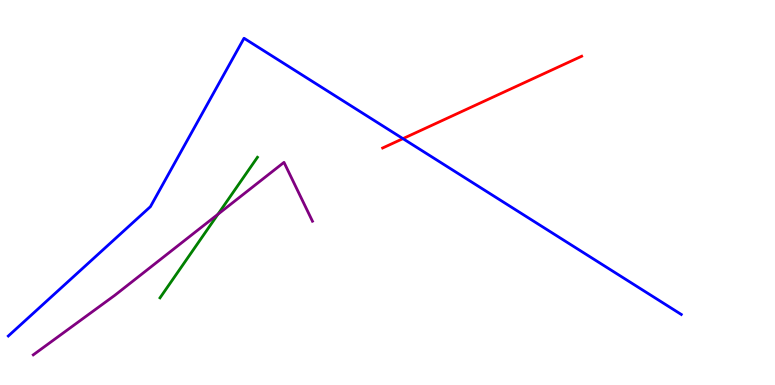[{'lines': ['blue', 'red'], 'intersections': [{'x': 5.2, 'y': 6.4}]}, {'lines': ['green', 'red'], 'intersections': []}, {'lines': ['purple', 'red'], 'intersections': []}, {'lines': ['blue', 'green'], 'intersections': []}, {'lines': ['blue', 'purple'], 'intersections': []}, {'lines': ['green', 'purple'], 'intersections': [{'x': 2.81, 'y': 4.43}]}]